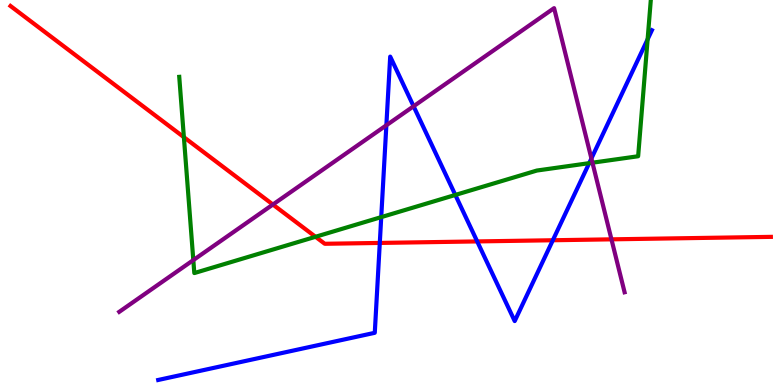[{'lines': ['blue', 'red'], 'intersections': [{'x': 4.9, 'y': 3.69}, {'x': 6.16, 'y': 3.73}, {'x': 7.13, 'y': 3.76}]}, {'lines': ['green', 'red'], 'intersections': [{'x': 2.37, 'y': 6.44}, {'x': 4.07, 'y': 3.85}]}, {'lines': ['purple', 'red'], 'intersections': [{'x': 3.52, 'y': 4.69}, {'x': 7.89, 'y': 3.78}]}, {'lines': ['blue', 'green'], 'intersections': [{'x': 4.92, 'y': 4.36}, {'x': 5.88, 'y': 4.94}, {'x': 7.6, 'y': 5.76}, {'x': 8.36, 'y': 8.98}]}, {'lines': ['blue', 'purple'], 'intersections': [{'x': 4.99, 'y': 6.75}, {'x': 5.34, 'y': 7.24}, {'x': 7.63, 'y': 5.88}]}, {'lines': ['green', 'purple'], 'intersections': [{'x': 2.49, 'y': 3.24}, {'x': 7.64, 'y': 5.77}]}]